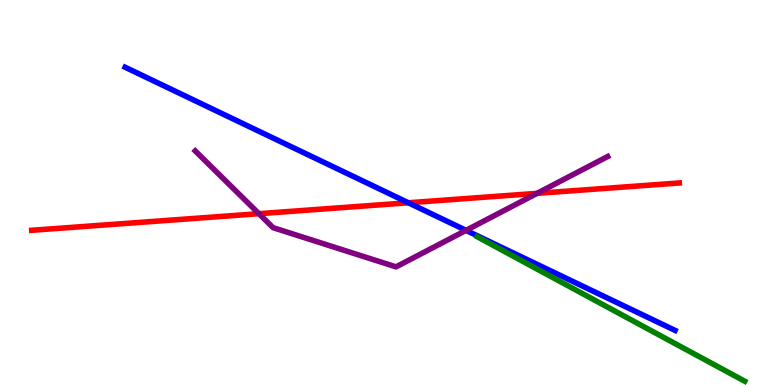[{'lines': ['blue', 'red'], 'intersections': [{'x': 5.27, 'y': 4.73}]}, {'lines': ['green', 'red'], 'intersections': []}, {'lines': ['purple', 'red'], 'intersections': [{'x': 3.34, 'y': 4.45}, {'x': 6.93, 'y': 4.98}]}, {'lines': ['blue', 'green'], 'intersections': []}, {'lines': ['blue', 'purple'], 'intersections': [{'x': 6.01, 'y': 4.02}]}, {'lines': ['green', 'purple'], 'intersections': []}]